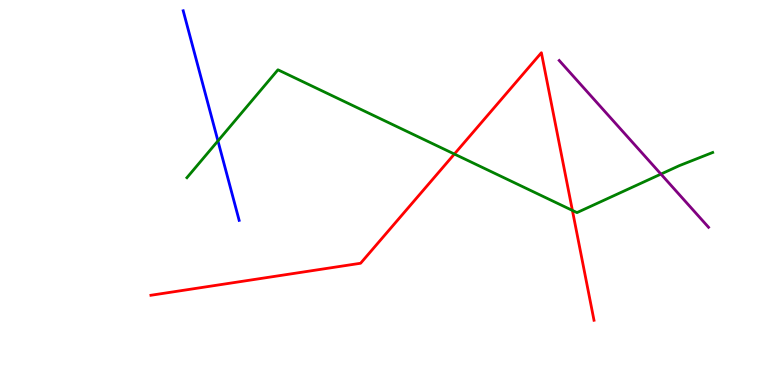[{'lines': ['blue', 'red'], 'intersections': []}, {'lines': ['green', 'red'], 'intersections': [{'x': 5.86, 'y': 6.0}, {'x': 7.39, 'y': 4.53}]}, {'lines': ['purple', 'red'], 'intersections': []}, {'lines': ['blue', 'green'], 'intersections': [{'x': 2.81, 'y': 6.34}]}, {'lines': ['blue', 'purple'], 'intersections': []}, {'lines': ['green', 'purple'], 'intersections': [{'x': 8.53, 'y': 5.48}]}]